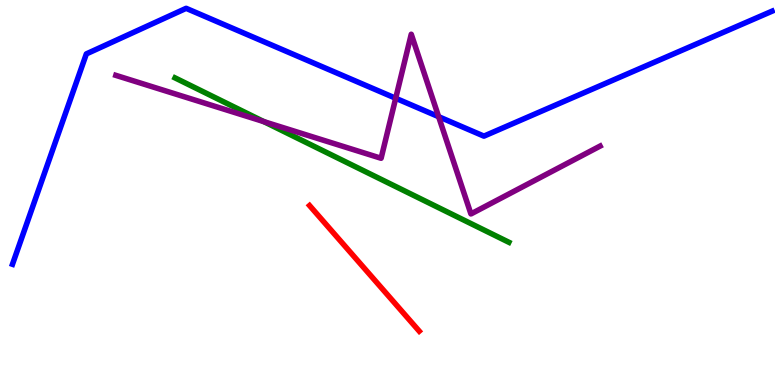[{'lines': ['blue', 'red'], 'intersections': []}, {'lines': ['green', 'red'], 'intersections': []}, {'lines': ['purple', 'red'], 'intersections': []}, {'lines': ['blue', 'green'], 'intersections': []}, {'lines': ['blue', 'purple'], 'intersections': [{'x': 5.11, 'y': 7.45}, {'x': 5.66, 'y': 6.97}]}, {'lines': ['green', 'purple'], 'intersections': [{'x': 3.4, 'y': 6.84}]}]